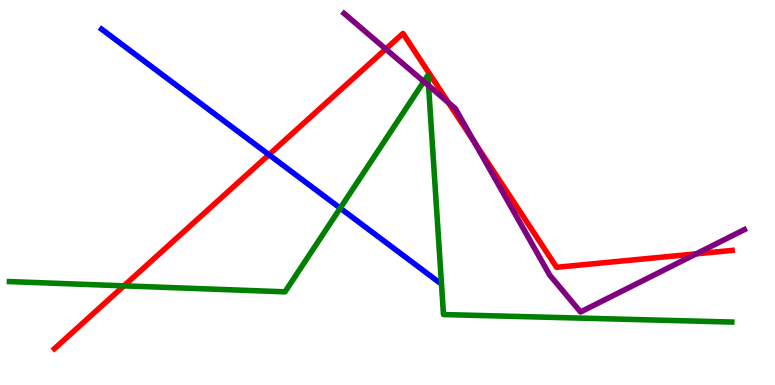[{'lines': ['blue', 'red'], 'intersections': [{'x': 3.47, 'y': 5.98}]}, {'lines': ['green', 'red'], 'intersections': [{'x': 1.6, 'y': 2.58}]}, {'lines': ['purple', 'red'], 'intersections': [{'x': 4.98, 'y': 8.73}, {'x': 5.79, 'y': 7.33}, {'x': 6.12, 'y': 6.31}, {'x': 8.98, 'y': 3.41}]}, {'lines': ['blue', 'green'], 'intersections': [{'x': 4.39, 'y': 4.59}]}, {'lines': ['blue', 'purple'], 'intersections': []}, {'lines': ['green', 'purple'], 'intersections': [{'x': 5.47, 'y': 7.88}, {'x': 5.53, 'y': 7.78}]}]